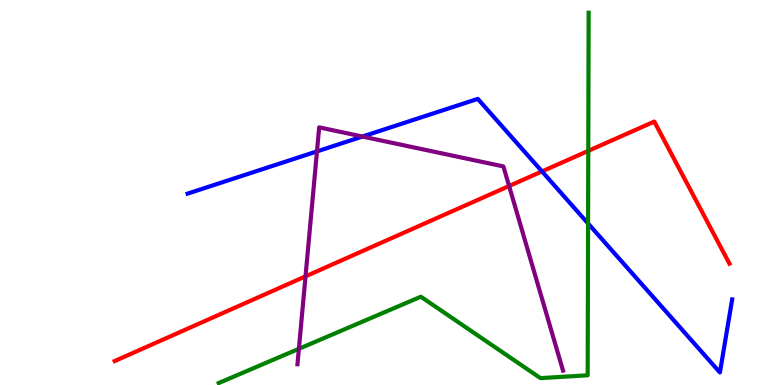[{'lines': ['blue', 'red'], 'intersections': [{'x': 6.99, 'y': 5.55}]}, {'lines': ['green', 'red'], 'intersections': [{'x': 7.59, 'y': 6.08}]}, {'lines': ['purple', 'red'], 'intersections': [{'x': 3.94, 'y': 2.82}, {'x': 6.57, 'y': 5.17}]}, {'lines': ['blue', 'green'], 'intersections': [{'x': 7.59, 'y': 4.19}]}, {'lines': ['blue', 'purple'], 'intersections': [{'x': 4.09, 'y': 6.07}, {'x': 4.68, 'y': 6.45}]}, {'lines': ['green', 'purple'], 'intersections': [{'x': 3.86, 'y': 0.94}]}]